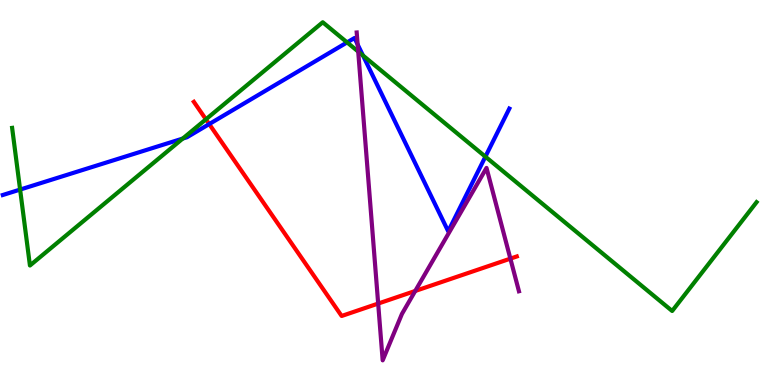[{'lines': ['blue', 'red'], 'intersections': [{'x': 2.7, 'y': 6.78}]}, {'lines': ['green', 'red'], 'intersections': [{'x': 2.66, 'y': 6.9}]}, {'lines': ['purple', 'red'], 'intersections': [{'x': 4.88, 'y': 2.12}, {'x': 5.36, 'y': 2.44}, {'x': 6.59, 'y': 3.28}]}, {'lines': ['blue', 'green'], 'intersections': [{'x': 0.259, 'y': 5.08}, {'x': 2.36, 'y': 6.4}, {'x': 4.48, 'y': 8.9}, {'x': 4.68, 'y': 8.56}, {'x': 6.26, 'y': 5.93}]}, {'lines': ['blue', 'purple'], 'intersections': [{'x': 4.61, 'y': 8.84}]}, {'lines': ['green', 'purple'], 'intersections': [{'x': 4.62, 'y': 8.66}]}]